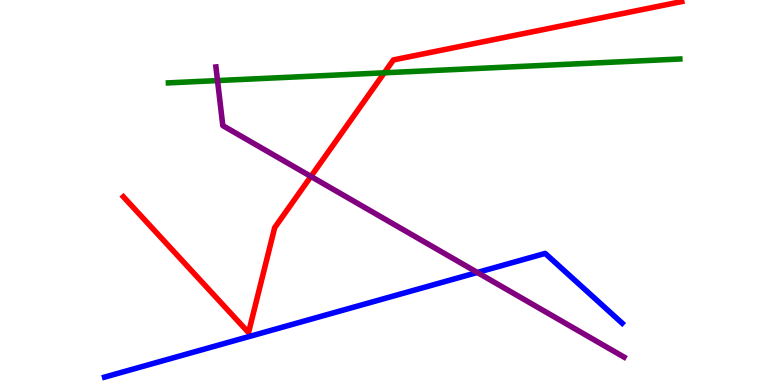[{'lines': ['blue', 'red'], 'intersections': []}, {'lines': ['green', 'red'], 'intersections': [{'x': 4.96, 'y': 8.11}]}, {'lines': ['purple', 'red'], 'intersections': [{'x': 4.01, 'y': 5.42}]}, {'lines': ['blue', 'green'], 'intersections': []}, {'lines': ['blue', 'purple'], 'intersections': [{'x': 6.16, 'y': 2.92}]}, {'lines': ['green', 'purple'], 'intersections': [{'x': 2.81, 'y': 7.91}]}]